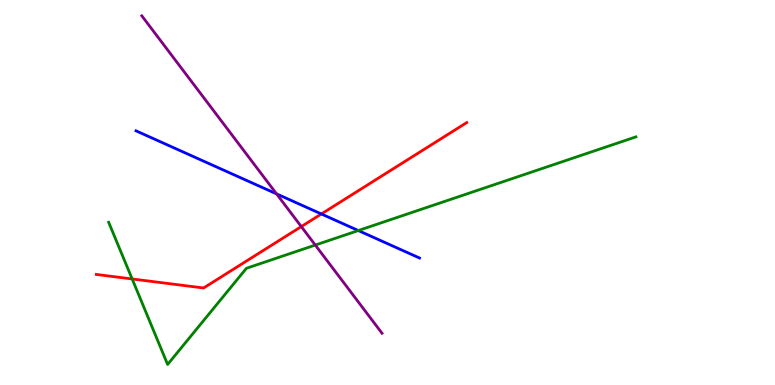[{'lines': ['blue', 'red'], 'intersections': [{'x': 4.15, 'y': 4.44}]}, {'lines': ['green', 'red'], 'intersections': [{'x': 1.71, 'y': 2.75}]}, {'lines': ['purple', 'red'], 'intersections': [{'x': 3.89, 'y': 4.11}]}, {'lines': ['blue', 'green'], 'intersections': [{'x': 4.62, 'y': 4.01}]}, {'lines': ['blue', 'purple'], 'intersections': [{'x': 3.57, 'y': 4.96}]}, {'lines': ['green', 'purple'], 'intersections': [{'x': 4.07, 'y': 3.63}]}]